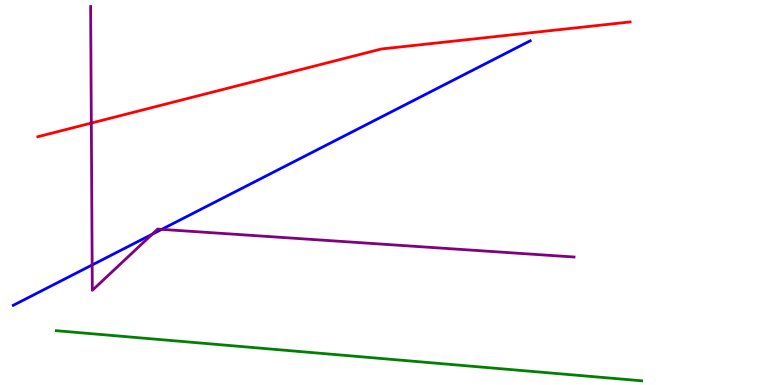[{'lines': ['blue', 'red'], 'intersections': []}, {'lines': ['green', 'red'], 'intersections': []}, {'lines': ['purple', 'red'], 'intersections': [{'x': 1.18, 'y': 6.8}]}, {'lines': ['blue', 'green'], 'intersections': []}, {'lines': ['blue', 'purple'], 'intersections': [{'x': 1.19, 'y': 3.12}, {'x': 1.96, 'y': 3.91}, {'x': 2.09, 'y': 4.04}]}, {'lines': ['green', 'purple'], 'intersections': []}]